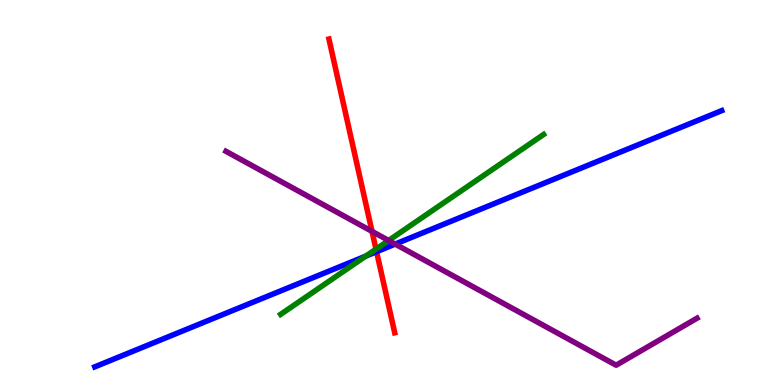[{'lines': ['blue', 'red'], 'intersections': [{'x': 4.86, 'y': 3.46}]}, {'lines': ['green', 'red'], 'intersections': [{'x': 4.85, 'y': 3.53}]}, {'lines': ['purple', 'red'], 'intersections': [{'x': 4.8, 'y': 3.99}]}, {'lines': ['blue', 'green'], 'intersections': [{'x': 4.72, 'y': 3.35}]}, {'lines': ['blue', 'purple'], 'intersections': [{'x': 5.1, 'y': 3.66}]}, {'lines': ['green', 'purple'], 'intersections': [{'x': 5.01, 'y': 3.75}]}]